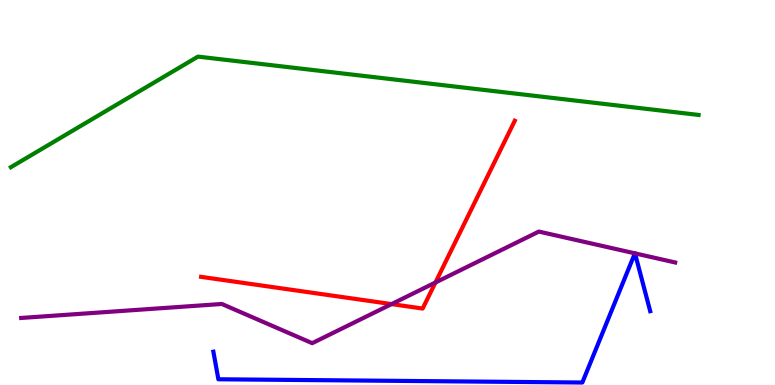[{'lines': ['blue', 'red'], 'intersections': []}, {'lines': ['green', 'red'], 'intersections': []}, {'lines': ['purple', 'red'], 'intersections': [{'x': 5.05, 'y': 2.1}, {'x': 5.62, 'y': 2.66}]}, {'lines': ['blue', 'green'], 'intersections': []}, {'lines': ['blue', 'purple'], 'intersections': [{'x': 8.19, 'y': 3.42}, {'x': 8.19, 'y': 3.42}]}, {'lines': ['green', 'purple'], 'intersections': []}]